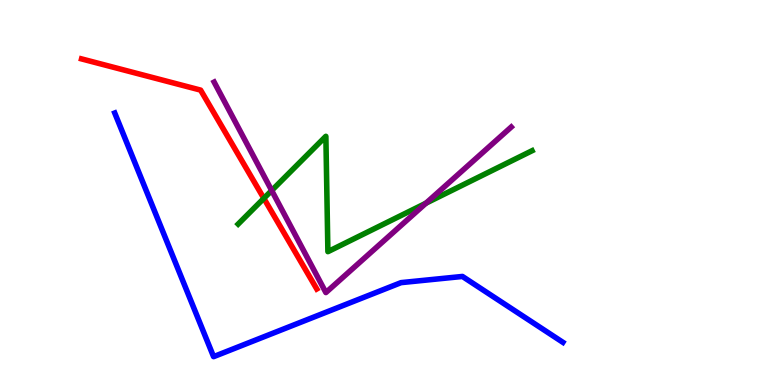[{'lines': ['blue', 'red'], 'intersections': []}, {'lines': ['green', 'red'], 'intersections': [{'x': 3.4, 'y': 4.85}]}, {'lines': ['purple', 'red'], 'intersections': []}, {'lines': ['blue', 'green'], 'intersections': []}, {'lines': ['blue', 'purple'], 'intersections': []}, {'lines': ['green', 'purple'], 'intersections': [{'x': 3.51, 'y': 5.05}, {'x': 5.5, 'y': 4.72}]}]